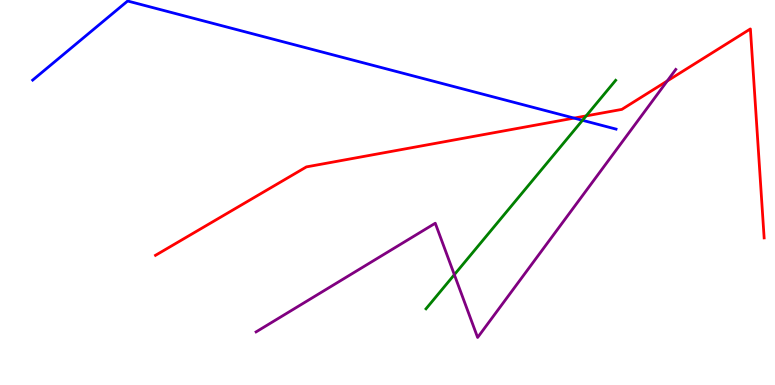[{'lines': ['blue', 'red'], 'intersections': [{'x': 7.41, 'y': 6.93}]}, {'lines': ['green', 'red'], 'intersections': [{'x': 7.56, 'y': 6.99}]}, {'lines': ['purple', 'red'], 'intersections': [{'x': 8.61, 'y': 7.9}]}, {'lines': ['blue', 'green'], 'intersections': [{'x': 7.52, 'y': 6.88}]}, {'lines': ['blue', 'purple'], 'intersections': []}, {'lines': ['green', 'purple'], 'intersections': [{'x': 5.86, 'y': 2.87}]}]